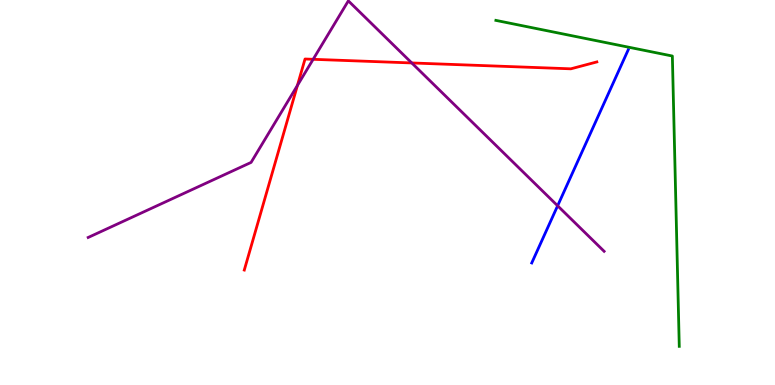[{'lines': ['blue', 'red'], 'intersections': []}, {'lines': ['green', 'red'], 'intersections': []}, {'lines': ['purple', 'red'], 'intersections': [{'x': 3.84, 'y': 7.78}, {'x': 4.04, 'y': 8.46}, {'x': 5.31, 'y': 8.36}]}, {'lines': ['blue', 'green'], 'intersections': []}, {'lines': ['blue', 'purple'], 'intersections': [{'x': 7.2, 'y': 4.66}]}, {'lines': ['green', 'purple'], 'intersections': []}]